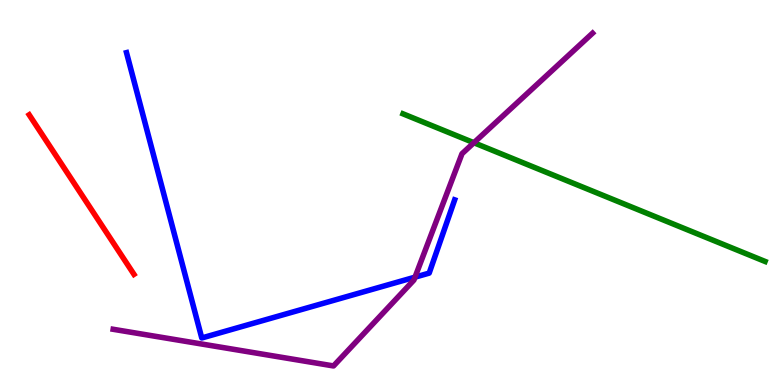[{'lines': ['blue', 'red'], 'intersections': []}, {'lines': ['green', 'red'], 'intersections': []}, {'lines': ['purple', 'red'], 'intersections': []}, {'lines': ['blue', 'green'], 'intersections': []}, {'lines': ['blue', 'purple'], 'intersections': [{'x': 5.36, 'y': 2.8}]}, {'lines': ['green', 'purple'], 'intersections': [{'x': 6.11, 'y': 6.29}]}]